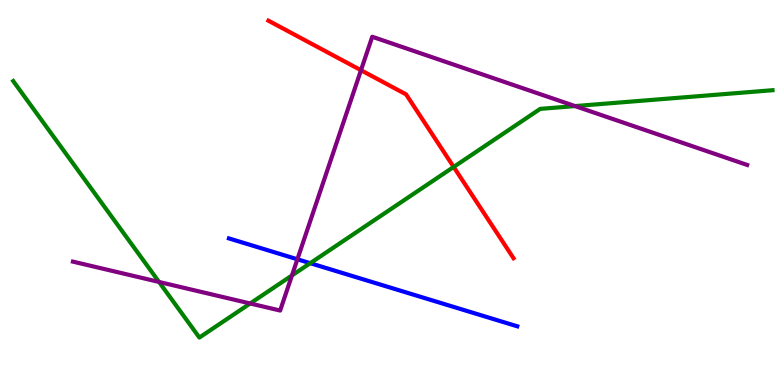[{'lines': ['blue', 'red'], 'intersections': []}, {'lines': ['green', 'red'], 'intersections': [{'x': 5.85, 'y': 5.66}]}, {'lines': ['purple', 'red'], 'intersections': [{'x': 4.66, 'y': 8.18}]}, {'lines': ['blue', 'green'], 'intersections': [{'x': 4.0, 'y': 3.16}]}, {'lines': ['blue', 'purple'], 'intersections': [{'x': 3.84, 'y': 3.27}]}, {'lines': ['green', 'purple'], 'intersections': [{'x': 2.05, 'y': 2.68}, {'x': 3.23, 'y': 2.12}, {'x': 3.77, 'y': 2.85}, {'x': 7.42, 'y': 7.24}]}]